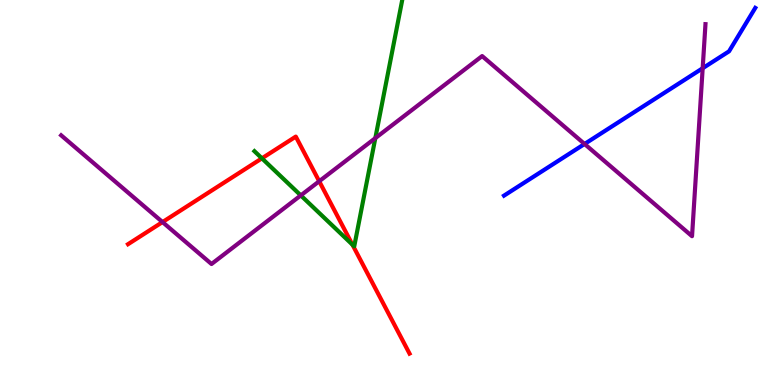[{'lines': ['blue', 'red'], 'intersections': []}, {'lines': ['green', 'red'], 'intersections': [{'x': 3.38, 'y': 5.89}, {'x': 4.55, 'y': 3.65}]}, {'lines': ['purple', 'red'], 'intersections': [{'x': 2.1, 'y': 4.23}, {'x': 4.12, 'y': 5.29}]}, {'lines': ['blue', 'green'], 'intersections': []}, {'lines': ['blue', 'purple'], 'intersections': [{'x': 7.54, 'y': 6.26}, {'x': 9.07, 'y': 8.23}]}, {'lines': ['green', 'purple'], 'intersections': [{'x': 3.88, 'y': 4.92}, {'x': 4.84, 'y': 6.41}]}]